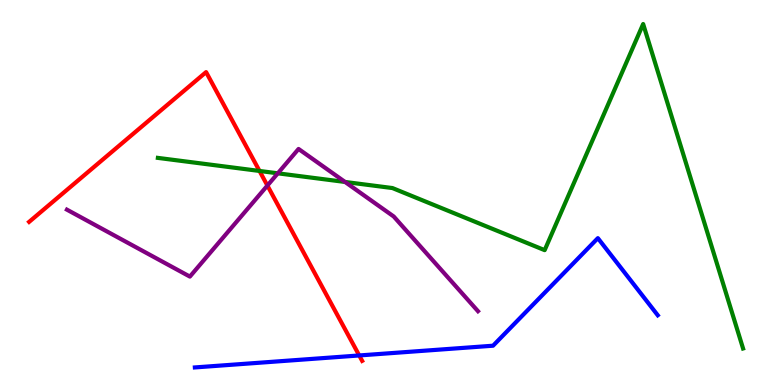[{'lines': ['blue', 'red'], 'intersections': [{'x': 4.64, 'y': 0.767}]}, {'lines': ['green', 'red'], 'intersections': [{'x': 3.35, 'y': 5.56}]}, {'lines': ['purple', 'red'], 'intersections': [{'x': 3.45, 'y': 5.18}]}, {'lines': ['blue', 'green'], 'intersections': []}, {'lines': ['blue', 'purple'], 'intersections': []}, {'lines': ['green', 'purple'], 'intersections': [{'x': 3.58, 'y': 5.5}, {'x': 4.45, 'y': 5.27}]}]